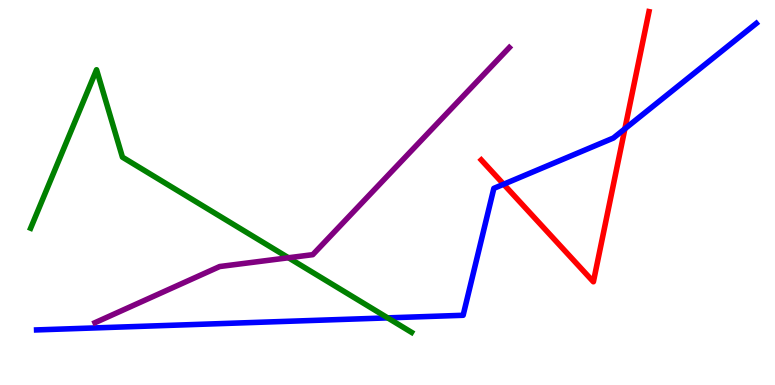[{'lines': ['blue', 'red'], 'intersections': [{'x': 6.5, 'y': 5.21}, {'x': 8.06, 'y': 6.65}]}, {'lines': ['green', 'red'], 'intersections': []}, {'lines': ['purple', 'red'], 'intersections': []}, {'lines': ['blue', 'green'], 'intersections': [{'x': 5.0, 'y': 1.74}]}, {'lines': ['blue', 'purple'], 'intersections': []}, {'lines': ['green', 'purple'], 'intersections': [{'x': 3.72, 'y': 3.3}]}]